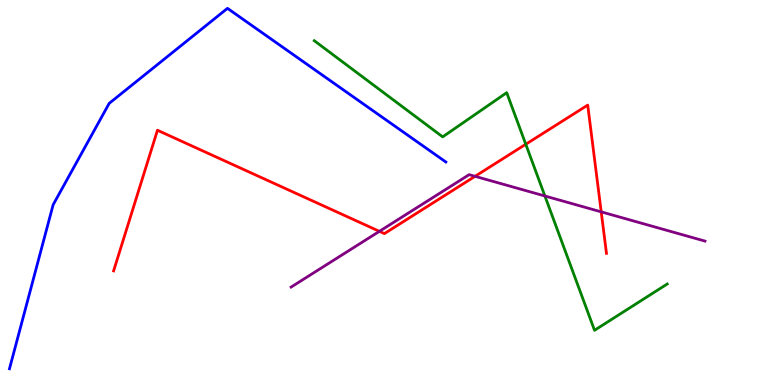[{'lines': ['blue', 'red'], 'intersections': []}, {'lines': ['green', 'red'], 'intersections': [{'x': 6.78, 'y': 6.25}]}, {'lines': ['purple', 'red'], 'intersections': [{'x': 4.9, 'y': 3.99}, {'x': 6.13, 'y': 5.42}, {'x': 7.76, 'y': 4.5}]}, {'lines': ['blue', 'green'], 'intersections': []}, {'lines': ['blue', 'purple'], 'intersections': []}, {'lines': ['green', 'purple'], 'intersections': [{'x': 7.03, 'y': 4.91}]}]